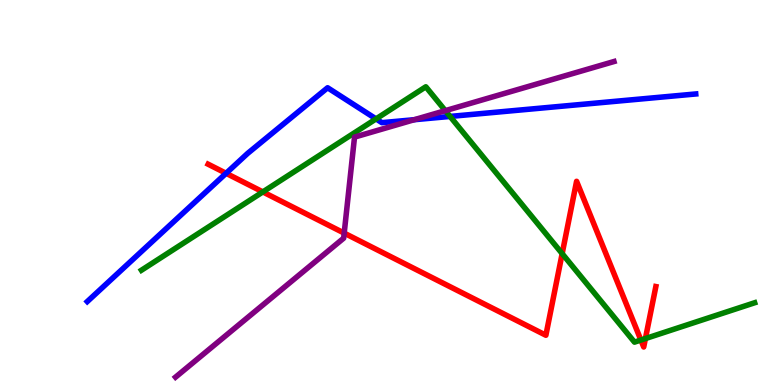[{'lines': ['blue', 'red'], 'intersections': [{'x': 2.92, 'y': 5.5}]}, {'lines': ['green', 'red'], 'intersections': [{'x': 3.39, 'y': 5.02}, {'x': 7.25, 'y': 3.41}, {'x': 8.27, 'y': 1.17}, {'x': 8.33, 'y': 1.21}]}, {'lines': ['purple', 'red'], 'intersections': [{'x': 4.44, 'y': 3.95}]}, {'lines': ['blue', 'green'], 'intersections': [{'x': 4.85, 'y': 6.91}, {'x': 5.81, 'y': 6.98}]}, {'lines': ['blue', 'purple'], 'intersections': [{'x': 5.35, 'y': 6.89}]}, {'lines': ['green', 'purple'], 'intersections': [{'x': 5.75, 'y': 7.13}]}]